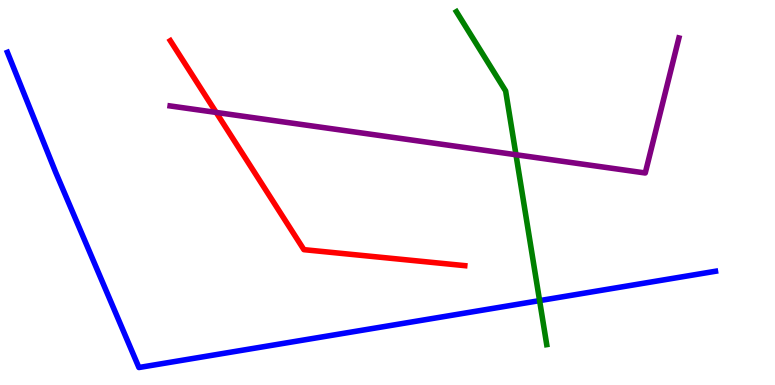[{'lines': ['blue', 'red'], 'intersections': []}, {'lines': ['green', 'red'], 'intersections': []}, {'lines': ['purple', 'red'], 'intersections': [{'x': 2.79, 'y': 7.08}]}, {'lines': ['blue', 'green'], 'intersections': [{'x': 6.96, 'y': 2.19}]}, {'lines': ['blue', 'purple'], 'intersections': []}, {'lines': ['green', 'purple'], 'intersections': [{'x': 6.66, 'y': 5.98}]}]